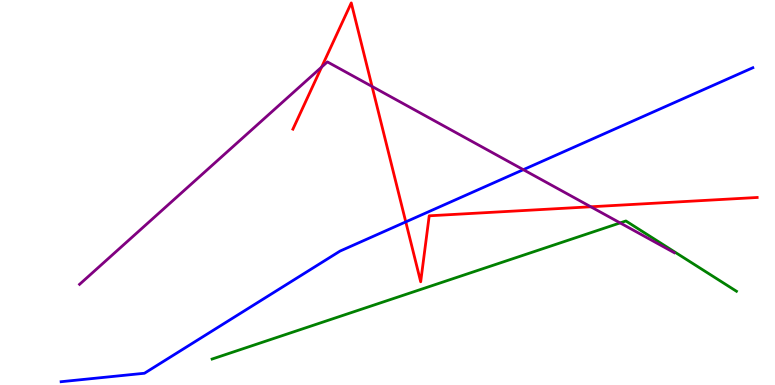[{'lines': ['blue', 'red'], 'intersections': [{'x': 5.24, 'y': 4.24}]}, {'lines': ['green', 'red'], 'intersections': []}, {'lines': ['purple', 'red'], 'intersections': [{'x': 4.15, 'y': 8.26}, {'x': 4.8, 'y': 7.75}, {'x': 7.62, 'y': 4.63}]}, {'lines': ['blue', 'green'], 'intersections': []}, {'lines': ['blue', 'purple'], 'intersections': [{'x': 6.75, 'y': 5.59}]}, {'lines': ['green', 'purple'], 'intersections': [{'x': 8.0, 'y': 4.21}]}]